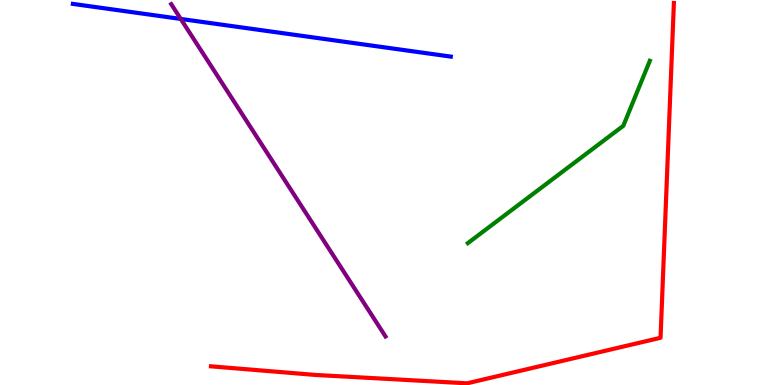[{'lines': ['blue', 'red'], 'intersections': []}, {'lines': ['green', 'red'], 'intersections': []}, {'lines': ['purple', 'red'], 'intersections': []}, {'lines': ['blue', 'green'], 'intersections': []}, {'lines': ['blue', 'purple'], 'intersections': [{'x': 2.33, 'y': 9.51}]}, {'lines': ['green', 'purple'], 'intersections': []}]